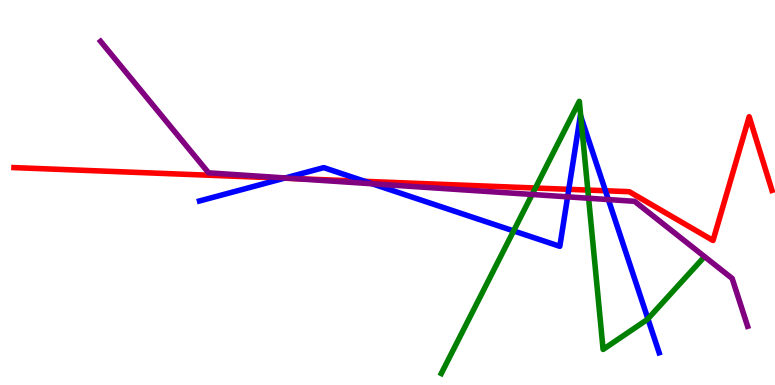[{'lines': ['blue', 'red'], 'intersections': [{'x': 3.67, 'y': 5.37}, {'x': 4.71, 'y': 5.29}, {'x': 7.34, 'y': 5.08}, {'x': 7.81, 'y': 5.05}]}, {'lines': ['green', 'red'], 'intersections': [{'x': 6.91, 'y': 5.12}, {'x': 7.58, 'y': 5.06}]}, {'lines': ['purple', 'red'], 'intersections': [{'x': 3.8, 'y': 5.36}]}, {'lines': ['blue', 'green'], 'intersections': [{'x': 6.63, 'y': 4.0}, {'x': 7.49, 'y': 6.98}, {'x': 8.36, 'y': 1.72}]}, {'lines': ['blue', 'purple'], 'intersections': [{'x': 3.68, 'y': 5.38}, {'x': 4.8, 'y': 5.23}, {'x': 7.32, 'y': 4.89}, {'x': 7.85, 'y': 4.82}]}, {'lines': ['green', 'purple'], 'intersections': [{'x': 6.87, 'y': 4.95}, {'x': 7.59, 'y': 4.85}]}]